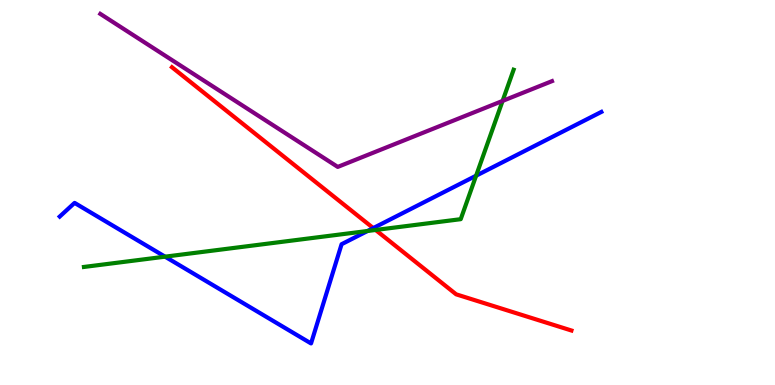[{'lines': ['blue', 'red'], 'intersections': [{'x': 4.82, 'y': 4.08}]}, {'lines': ['green', 'red'], 'intersections': [{'x': 4.85, 'y': 4.03}]}, {'lines': ['purple', 'red'], 'intersections': []}, {'lines': ['blue', 'green'], 'intersections': [{'x': 2.13, 'y': 3.33}, {'x': 4.74, 'y': 4.0}, {'x': 6.14, 'y': 5.44}]}, {'lines': ['blue', 'purple'], 'intersections': []}, {'lines': ['green', 'purple'], 'intersections': [{'x': 6.48, 'y': 7.38}]}]